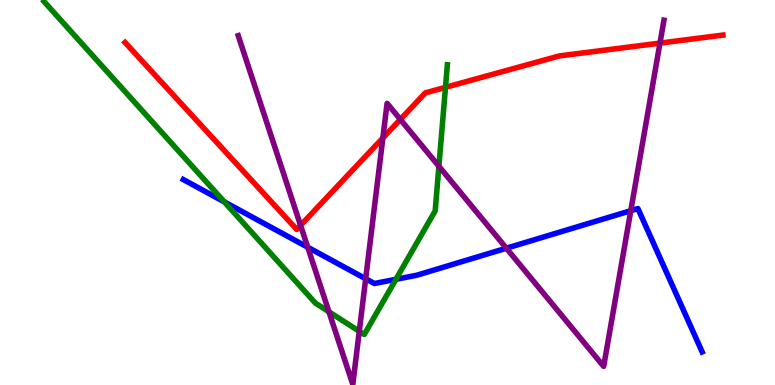[{'lines': ['blue', 'red'], 'intersections': []}, {'lines': ['green', 'red'], 'intersections': [{'x': 5.75, 'y': 7.73}]}, {'lines': ['purple', 'red'], 'intersections': [{'x': 3.88, 'y': 4.15}, {'x': 4.94, 'y': 6.42}, {'x': 5.17, 'y': 6.9}, {'x': 8.52, 'y': 8.88}]}, {'lines': ['blue', 'green'], 'intersections': [{'x': 2.89, 'y': 4.76}, {'x': 5.11, 'y': 2.75}]}, {'lines': ['blue', 'purple'], 'intersections': [{'x': 3.97, 'y': 3.58}, {'x': 4.72, 'y': 2.76}, {'x': 6.53, 'y': 3.55}, {'x': 8.14, 'y': 4.53}]}, {'lines': ['green', 'purple'], 'intersections': [{'x': 4.24, 'y': 1.9}, {'x': 4.64, 'y': 1.39}, {'x': 5.66, 'y': 5.68}]}]